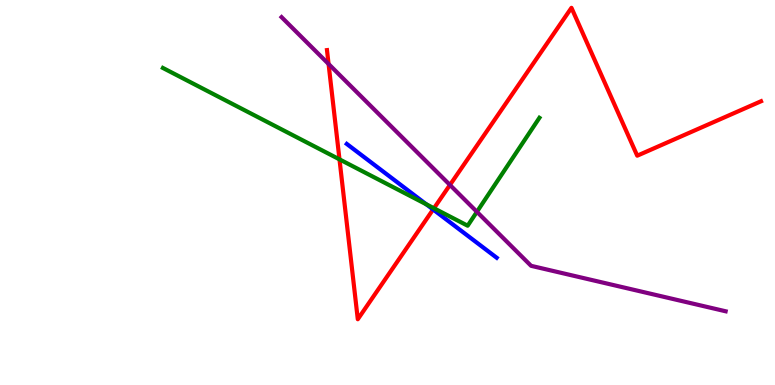[{'lines': ['blue', 'red'], 'intersections': [{'x': 5.59, 'y': 4.56}]}, {'lines': ['green', 'red'], 'intersections': [{'x': 4.38, 'y': 5.86}, {'x': 5.6, 'y': 4.59}]}, {'lines': ['purple', 'red'], 'intersections': [{'x': 4.24, 'y': 8.34}, {'x': 5.81, 'y': 5.2}]}, {'lines': ['blue', 'green'], 'intersections': [{'x': 5.5, 'y': 4.69}]}, {'lines': ['blue', 'purple'], 'intersections': []}, {'lines': ['green', 'purple'], 'intersections': [{'x': 6.15, 'y': 4.5}]}]